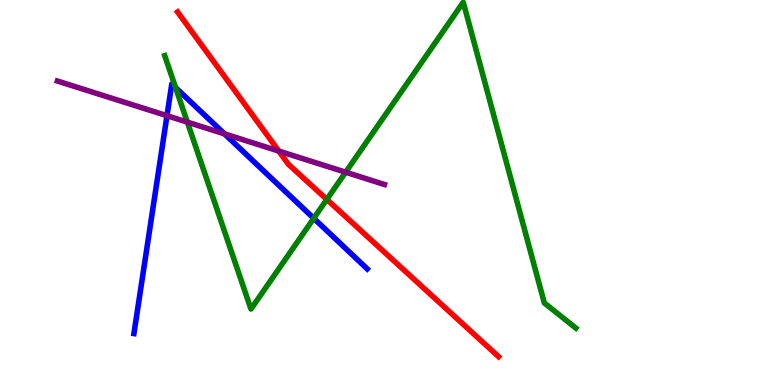[{'lines': ['blue', 'red'], 'intersections': []}, {'lines': ['green', 'red'], 'intersections': [{'x': 4.22, 'y': 4.82}]}, {'lines': ['purple', 'red'], 'intersections': [{'x': 3.6, 'y': 6.08}]}, {'lines': ['blue', 'green'], 'intersections': [{'x': 2.27, 'y': 7.72}, {'x': 4.05, 'y': 4.33}]}, {'lines': ['blue', 'purple'], 'intersections': [{'x': 2.15, 'y': 6.99}, {'x': 2.9, 'y': 6.52}]}, {'lines': ['green', 'purple'], 'intersections': [{'x': 2.42, 'y': 6.83}, {'x': 4.46, 'y': 5.53}]}]